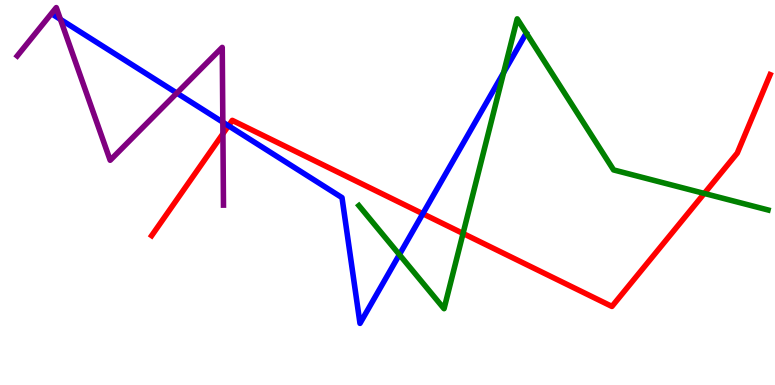[{'lines': ['blue', 'red'], 'intersections': [{'x': 2.95, 'y': 6.73}, {'x': 5.46, 'y': 4.45}]}, {'lines': ['green', 'red'], 'intersections': [{'x': 5.97, 'y': 3.94}, {'x': 9.09, 'y': 4.98}]}, {'lines': ['purple', 'red'], 'intersections': [{'x': 2.88, 'y': 6.53}]}, {'lines': ['blue', 'green'], 'intersections': [{'x': 5.15, 'y': 3.39}, {'x': 6.5, 'y': 8.11}]}, {'lines': ['blue', 'purple'], 'intersections': [{'x': 0.78, 'y': 9.5}, {'x': 2.28, 'y': 7.58}, {'x': 2.88, 'y': 6.83}]}, {'lines': ['green', 'purple'], 'intersections': []}]